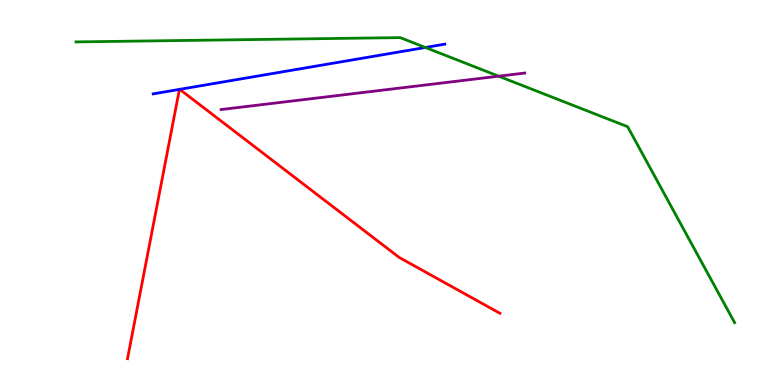[{'lines': ['blue', 'red'], 'intersections': [{'x': 2.32, 'y': 7.68}, {'x': 2.32, 'y': 7.68}]}, {'lines': ['green', 'red'], 'intersections': []}, {'lines': ['purple', 'red'], 'intersections': []}, {'lines': ['blue', 'green'], 'intersections': [{'x': 5.49, 'y': 8.77}]}, {'lines': ['blue', 'purple'], 'intersections': []}, {'lines': ['green', 'purple'], 'intersections': [{'x': 6.43, 'y': 8.02}]}]